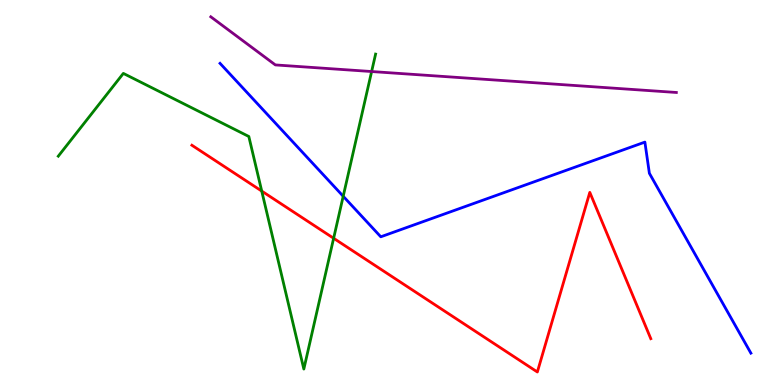[{'lines': ['blue', 'red'], 'intersections': []}, {'lines': ['green', 'red'], 'intersections': [{'x': 3.38, 'y': 5.04}, {'x': 4.3, 'y': 3.81}]}, {'lines': ['purple', 'red'], 'intersections': []}, {'lines': ['blue', 'green'], 'intersections': [{'x': 4.43, 'y': 4.9}]}, {'lines': ['blue', 'purple'], 'intersections': []}, {'lines': ['green', 'purple'], 'intersections': [{'x': 4.8, 'y': 8.14}]}]